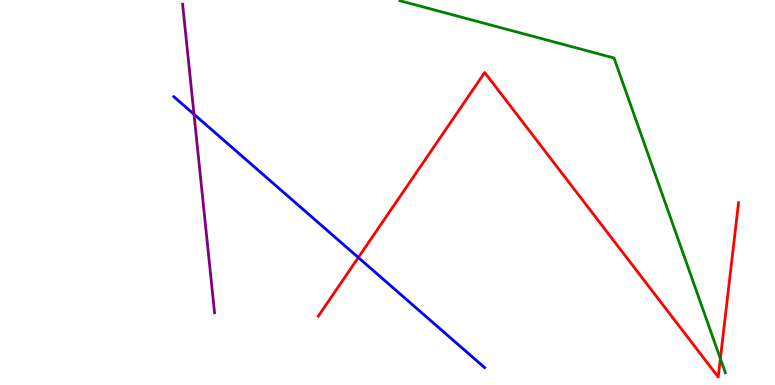[{'lines': ['blue', 'red'], 'intersections': [{'x': 4.62, 'y': 3.31}]}, {'lines': ['green', 'red'], 'intersections': [{'x': 9.3, 'y': 0.684}]}, {'lines': ['purple', 'red'], 'intersections': []}, {'lines': ['blue', 'green'], 'intersections': []}, {'lines': ['blue', 'purple'], 'intersections': [{'x': 2.5, 'y': 7.03}]}, {'lines': ['green', 'purple'], 'intersections': []}]